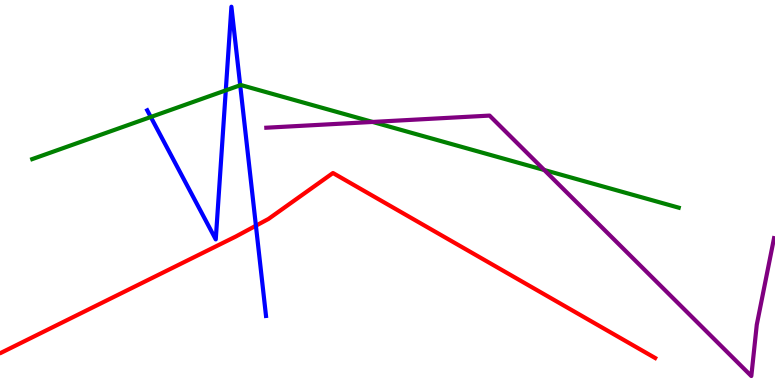[{'lines': ['blue', 'red'], 'intersections': [{'x': 3.3, 'y': 4.14}]}, {'lines': ['green', 'red'], 'intersections': []}, {'lines': ['purple', 'red'], 'intersections': []}, {'lines': ['blue', 'green'], 'intersections': [{'x': 1.95, 'y': 6.96}, {'x': 2.91, 'y': 7.65}, {'x': 3.1, 'y': 7.79}]}, {'lines': ['blue', 'purple'], 'intersections': []}, {'lines': ['green', 'purple'], 'intersections': [{'x': 4.81, 'y': 6.83}, {'x': 7.02, 'y': 5.58}]}]